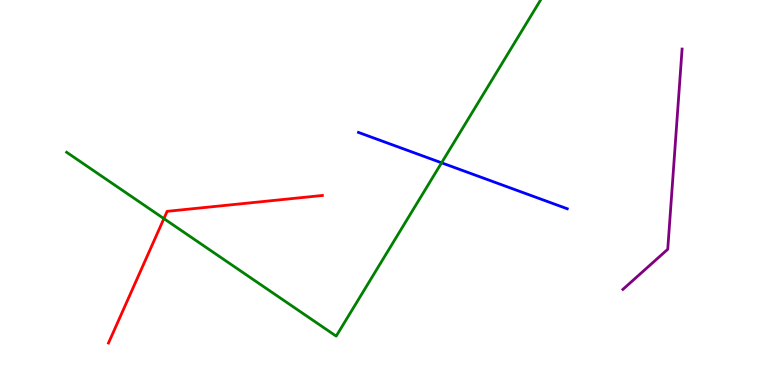[{'lines': ['blue', 'red'], 'intersections': []}, {'lines': ['green', 'red'], 'intersections': [{'x': 2.11, 'y': 4.32}]}, {'lines': ['purple', 'red'], 'intersections': []}, {'lines': ['blue', 'green'], 'intersections': [{'x': 5.7, 'y': 5.77}]}, {'lines': ['blue', 'purple'], 'intersections': []}, {'lines': ['green', 'purple'], 'intersections': []}]